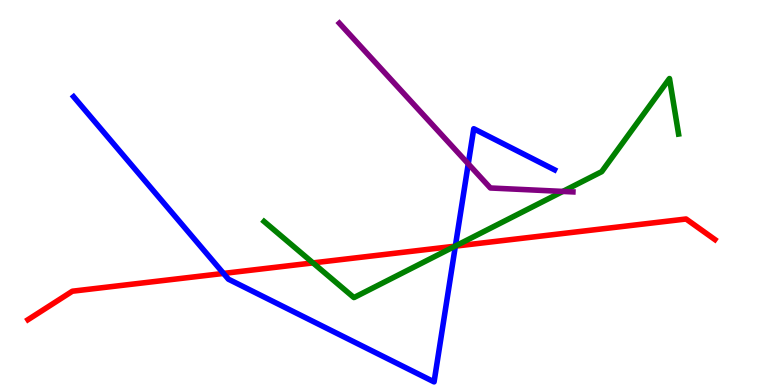[{'lines': ['blue', 'red'], 'intersections': [{'x': 2.88, 'y': 2.9}, {'x': 5.88, 'y': 3.61}]}, {'lines': ['green', 'red'], 'intersections': [{'x': 4.04, 'y': 3.17}, {'x': 5.87, 'y': 3.61}]}, {'lines': ['purple', 'red'], 'intersections': []}, {'lines': ['blue', 'green'], 'intersections': [{'x': 5.88, 'y': 3.61}]}, {'lines': ['blue', 'purple'], 'intersections': [{'x': 6.04, 'y': 5.74}]}, {'lines': ['green', 'purple'], 'intersections': [{'x': 7.26, 'y': 5.03}]}]